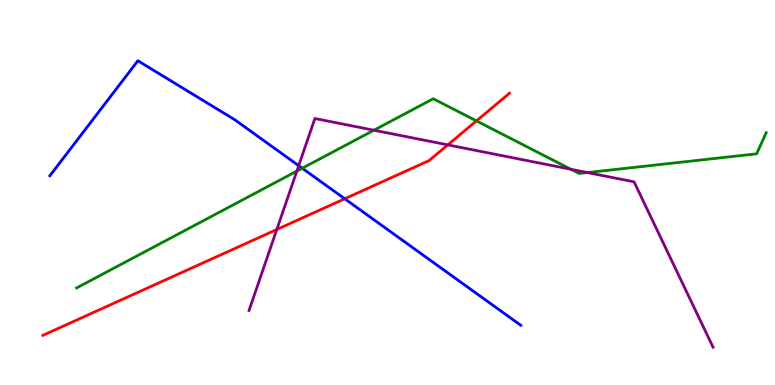[{'lines': ['blue', 'red'], 'intersections': [{'x': 4.45, 'y': 4.84}]}, {'lines': ['green', 'red'], 'intersections': [{'x': 6.15, 'y': 6.86}]}, {'lines': ['purple', 'red'], 'intersections': [{'x': 3.57, 'y': 4.04}, {'x': 5.78, 'y': 6.24}]}, {'lines': ['blue', 'green'], 'intersections': [{'x': 3.9, 'y': 5.63}]}, {'lines': ['blue', 'purple'], 'intersections': [{'x': 3.85, 'y': 5.7}]}, {'lines': ['green', 'purple'], 'intersections': [{'x': 3.83, 'y': 5.56}, {'x': 4.82, 'y': 6.62}, {'x': 7.37, 'y': 5.6}, {'x': 7.58, 'y': 5.52}]}]